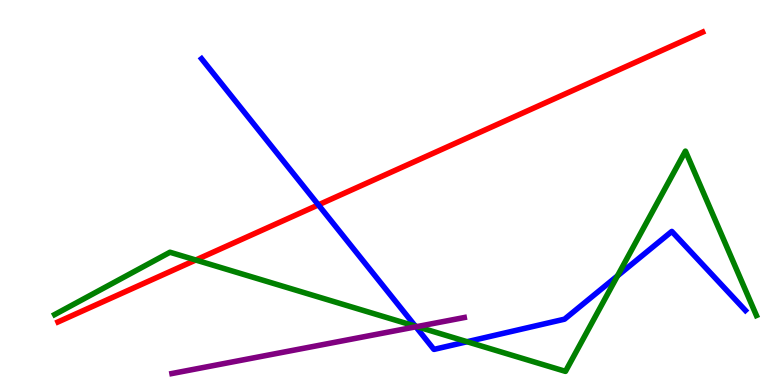[{'lines': ['blue', 'red'], 'intersections': [{'x': 4.11, 'y': 4.68}]}, {'lines': ['green', 'red'], 'intersections': [{'x': 2.53, 'y': 3.25}]}, {'lines': ['purple', 'red'], 'intersections': []}, {'lines': ['blue', 'green'], 'intersections': [{'x': 5.36, 'y': 1.53}, {'x': 6.03, 'y': 1.12}, {'x': 7.97, 'y': 2.84}]}, {'lines': ['blue', 'purple'], 'intersections': [{'x': 5.37, 'y': 1.51}]}, {'lines': ['green', 'purple'], 'intersections': [{'x': 5.38, 'y': 1.52}]}]